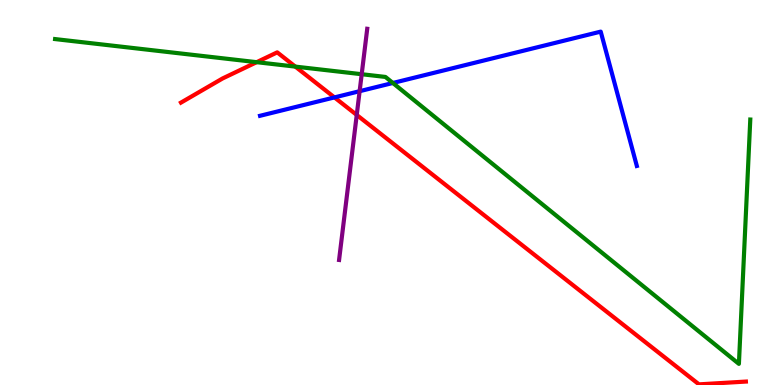[{'lines': ['blue', 'red'], 'intersections': [{'x': 4.32, 'y': 7.47}]}, {'lines': ['green', 'red'], 'intersections': [{'x': 3.31, 'y': 8.38}, {'x': 3.81, 'y': 8.27}]}, {'lines': ['purple', 'red'], 'intersections': [{'x': 4.6, 'y': 7.01}]}, {'lines': ['blue', 'green'], 'intersections': [{'x': 5.07, 'y': 7.84}]}, {'lines': ['blue', 'purple'], 'intersections': [{'x': 4.64, 'y': 7.63}]}, {'lines': ['green', 'purple'], 'intersections': [{'x': 4.67, 'y': 8.07}]}]